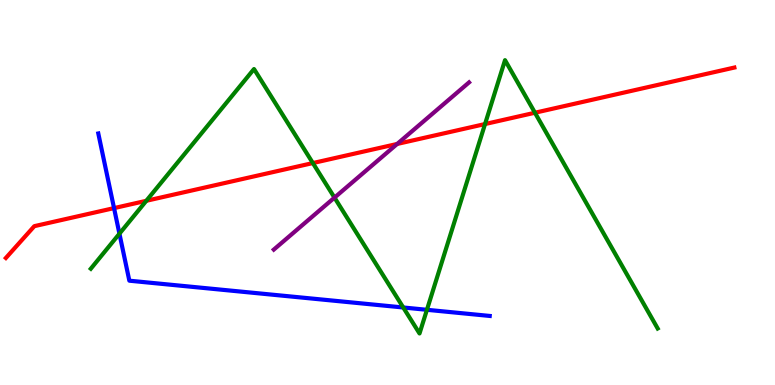[{'lines': ['blue', 'red'], 'intersections': [{'x': 1.47, 'y': 4.59}]}, {'lines': ['green', 'red'], 'intersections': [{'x': 1.89, 'y': 4.78}, {'x': 4.04, 'y': 5.76}, {'x': 6.26, 'y': 6.78}, {'x': 6.9, 'y': 7.07}]}, {'lines': ['purple', 'red'], 'intersections': [{'x': 5.12, 'y': 6.26}]}, {'lines': ['blue', 'green'], 'intersections': [{'x': 1.54, 'y': 3.93}, {'x': 5.2, 'y': 2.01}, {'x': 5.51, 'y': 1.95}]}, {'lines': ['blue', 'purple'], 'intersections': []}, {'lines': ['green', 'purple'], 'intersections': [{'x': 4.32, 'y': 4.87}]}]